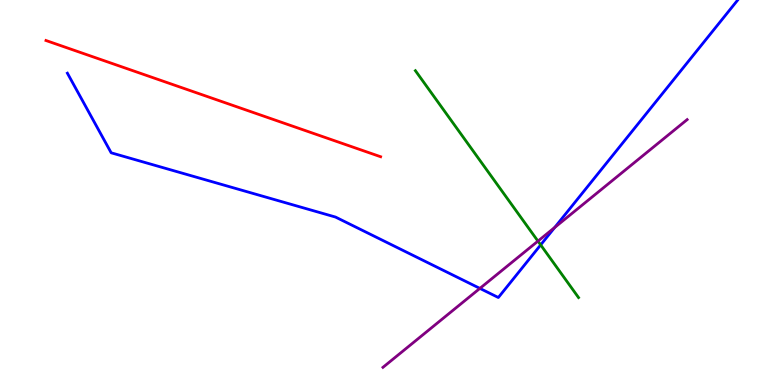[{'lines': ['blue', 'red'], 'intersections': []}, {'lines': ['green', 'red'], 'intersections': []}, {'lines': ['purple', 'red'], 'intersections': []}, {'lines': ['blue', 'green'], 'intersections': [{'x': 6.98, 'y': 3.64}]}, {'lines': ['blue', 'purple'], 'intersections': [{'x': 6.19, 'y': 2.51}, {'x': 7.16, 'y': 4.09}]}, {'lines': ['green', 'purple'], 'intersections': [{'x': 6.94, 'y': 3.74}]}]